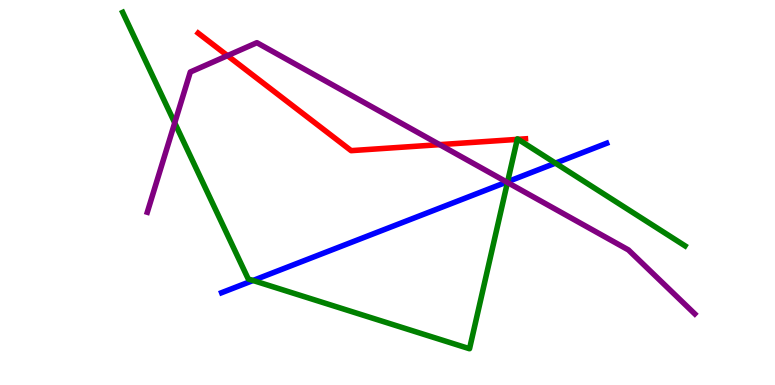[{'lines': ['blue', 'red'], 'intersections': []}, {'lines': ['green', 'red'], 'intersections': [{'x': 6.67, 'y': 6.38}, {'x': 6.69, 'y': 6.38}]}, {'lines': ['purple', 'red'], 'intersections': [{'x': 2.94, 'y': 8.55}, {'x': 5.67, 'y': 6.24}]}, {'lines': ['blue', 'green'], 'intersections': [{'x': 3.27, 'y': 2.71}, {'x': 6.55, 'y': 5.28}, {'x': 7.17, 'y': 5.76}]}, {'lines': ['blue', 'purple'], 'intersections': [{'x': 6.54, 'y': 5.27}]}, {'lines': ['green', 'purple'], 'intersections': [{'x': 2.25, 'y': 6.81}, {'x': 6.55, 'y': 5.26}]}]